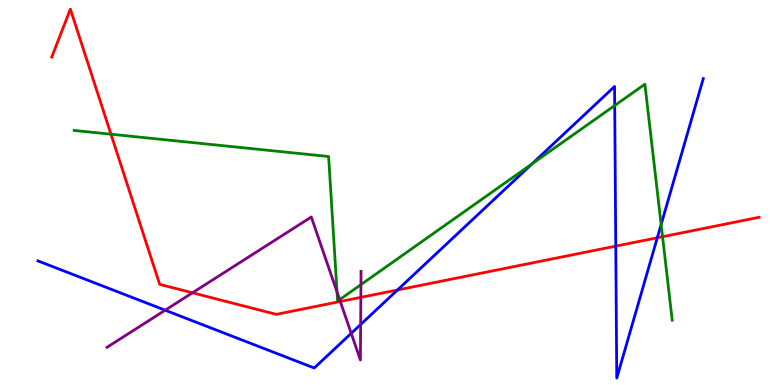[{'lines': ['blue', 'red'], 'intersections': [{'x': 5.13, 'y': 2.47}, {'x': 7.95, 'y': 3.61}, {'x': 8.48, 'y': 3.82}]}, {'lines': ['green', 'red'], 'intersections': [{'x': 1.43, 'y': 6.51}, {'x': 8.55, 'y': 3.85}]}, {'lines': ['purple', 'red'], 'intersections': [{'x': 2.48, 'y': 2.39}, {'x': 4.39, 'y': 2.17}, {'x': 4.66, 'y': 2.28}]}, {'lines': ['blue', 'green'], 'intersections': [{'x': 6.86, 'y': 5.74}, {'x': 7.93, 'y': 7.26}, {'x': 8.53, 'y': 4.17}]}, {'lines': ['blue', 'purple'], 'intersections': [{'x': 2.13, 'y': 1.94}, {'x': 4.53, 'y': 1.34}, {'x': 4.65, 'y': 1.57}]}, {'lines': ['green', 'purple'], 'intersections': [{'x': 4.35, 'y': 2.42}, {'x': 4.38, 'y': 2.22}, {'x': 4.66, 'y': 2.61}]}]